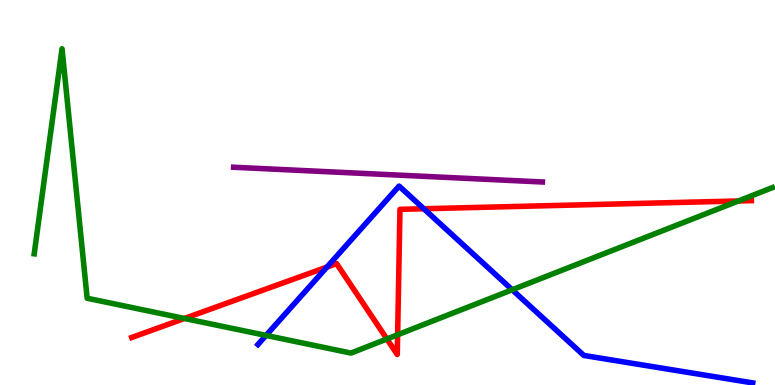[{'lines': ['blue', 'red'], 'intersections': [{'x': 4.22, 'y': 3.06}, {'x': 5.47, 'y': 4.58}]}, {'lines': ['green', 'red'], 'intersections': [{'x': 2.38, 'y': 1.73}, {'x': 4.99, 'y': 1.2}, {'x': 5.13, 'y': 1.3}, {'x': 9.53, 'y': 4.78}]}, {'lines': ['purple', 'red'], 'intersections': []}, {'lines': ['blue', 'green'], 'intersections': [{'x': 3.43, 'y': 1.29}, {'x': 6.61, 'y': 2.47}]}, {'lines': ['blue', 'purple'], 'intersections': []}, {'lines': ['green', 'purple'], 'intersections': []}]